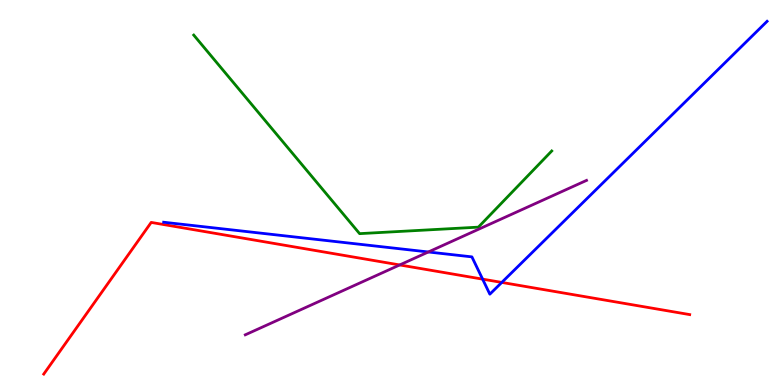[{'lines': ['blue', 'red'], 'intersections': [{'x': 6.23, 'y': 2.75}, {'x': 6.47, 'y': 2.66}]}, {'lines': ['green', 'red'], 'intersections': []}, {'lines': ['purple', 'red'], 'intersections': [{'x': 5.16, 'y': 3.12}]}, {'lines': ['blue', 'green'], 'intersections': []}, {'lines': ['blue', 'purple'], 'intersections': [{'x': 5.53, 'y': 3.46}]}, {'lines': ['green', 'purple'], 'intersections': []}]